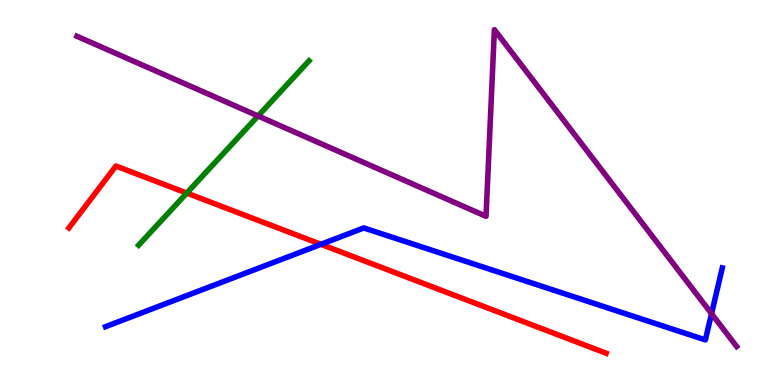[{'lines': ['blue', 'red'], 'intersections': [{'x': 4.14, 'y': 3.65}]}, {'lines': ['green', 'red'], 'intersections': [{'x': 2.41, 'y': 4.98}]}, {'lines': ['purple', 'red'], 'intersections': []}, {'lines': ['blue', 'green'], 'intersections': []}, {'lines': ['blue', 'purple'], 'intersections': [{'x': 9.18, 'y': 1.85}]}, {'lines': ['green', 'purple'], 'intersections': [{'x': 3.33, 'y': 6.99}]}]